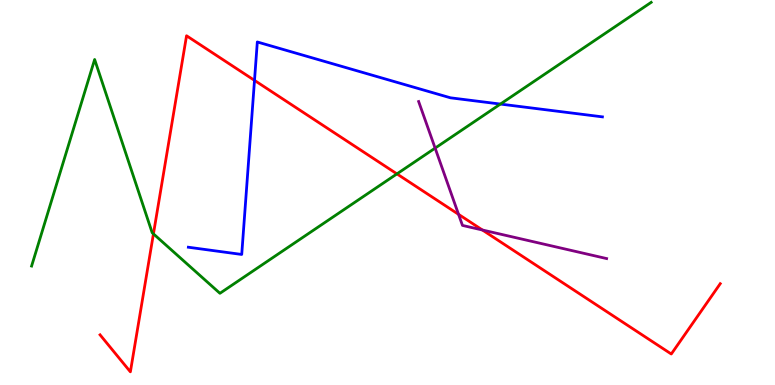[{'lines': ['blue', 'red'], 'intersections': [{'x': 3.28, 'y': 7.91}]}, {'lines': ['green', 'red'], 'intersections': [{'x': 1.98, 'y': 3.93}, {'x': 5.12, 'y': 5.48}]}, {'lines': ['purple', 'red'], 'intersections': [{'x': 5.92, 'y': 4.43}, {'x': 6.22, 'y': 4.03}]}, {'lines': ['blue', 'green'], 'intersections': [{'x': 6.46, 'y': 7.3}]}, {'lines': ['blue', 'purple'], 'intersections': []}, {'lines': ['green', 'purple'], 'intersections': [{'x': 5.61, 'y': 6.15}]}]